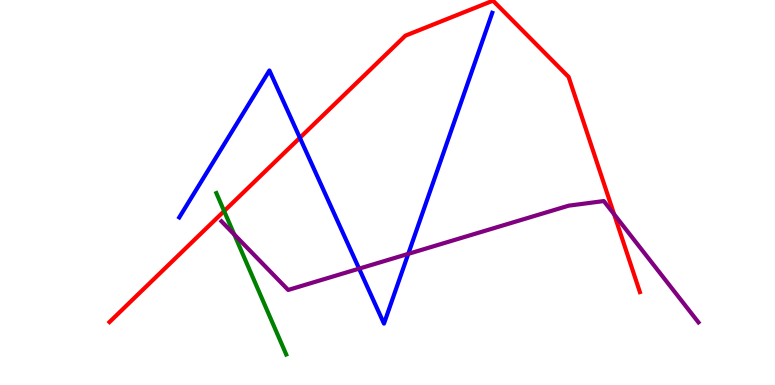[{'lines': ['blue', 'red'], 'intersections': [{'x': 3.87, 'y': 6.42}]}, {'lines': ['green', 'red'], 'intersections': [{'x': 2.89, 'y': 4.52}]}, {'lines': ['purple', 'red'], 'intersections': [{'x': 7.92, 'y': 4.43}]}, {'lines': ['blue', 'green'], 'intersections': []}, {'lines': ['blue', 'purple'], 'intersections': [{'x': 4.63, 'y': 3.02}, {'x': 5.27, 'y': 3.41}]}, {'lines': ['green', 'purple'], 'intersections': [{'x': 3.02, 'y': 3.91}]}]